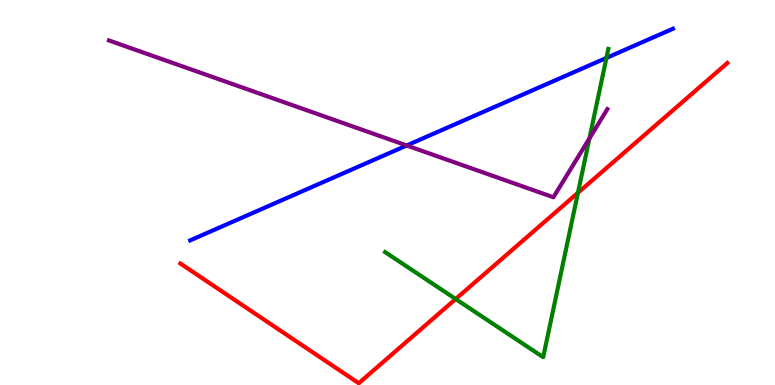[{'lines': ['blue', 'red'], 'intersections': []}, {'lines': ['green', 'red'], 'intersections': [{'x': 5.88, 'y': 2.23}, {'x': 7.46, 'y': 4.99}]}, {'lines': ['purple', 'red'], 'intersections': []}, {'lines': ['blue', 'green'], 'intersections': [{'x': 7.83, 'y': 8.5}]}, {'lines': ['blue', 'purple'], 'intersections': [{'x': 5.25, 'y': 6.22}]}, {'lines': ['green', 'purple'], 'intersections': [{'x': 7.61, 'y': 6.41}]}]